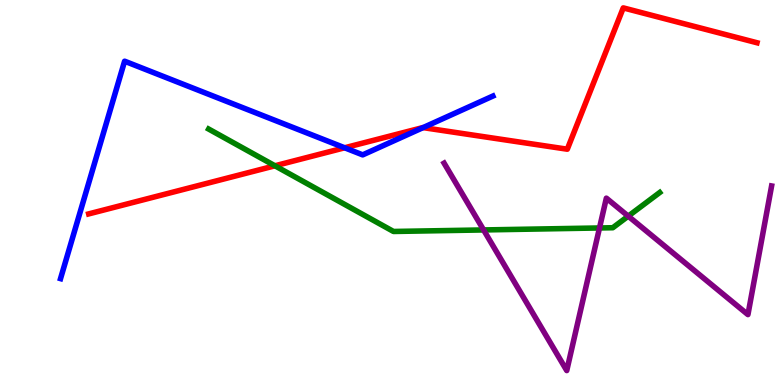[{'lines': ['blue', 'red'], 'intersections': [{'x': 4.45, 'y': 6.16}, {'x': 5.46, 'y': 6.69}]}, {'lines': ['green', 'red'], 'intersections': [{'x': 3.55, 'y': 5.69}]}, {'lines': ['purple', 'red'], 'intersections': []}, {'lines': ['blue', 'green'], 'intersections': []}, {'lines': ['blue', 'purple'], 'intersections': []}, {'lines': ['green', 'purple'], 'intersections': [{'x': 6.24, 'y': 4.03}, {'x': 7.74, 'y': 4.08}, {'x': 8.11, 'y': 4.39}]}]